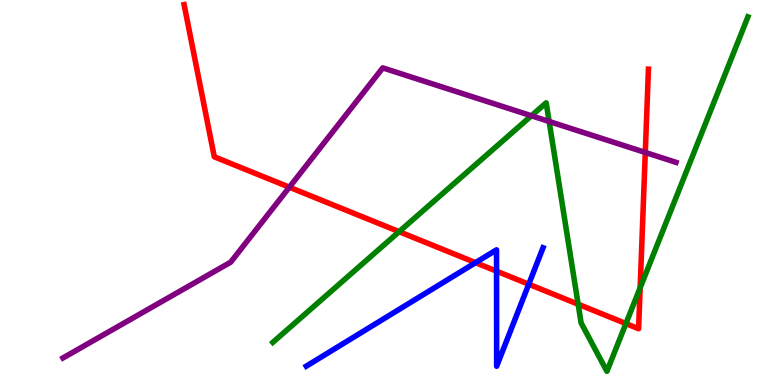[{'lines': ['blue', 'red'], 'intersections': [{'x': 6.14, 'y': 3.18}, {'x': 6.41, 'y': 2.96}, {'x': 6.82, 'y': 2.62}]}, {'lines': ['green', 'red'], 'intersections': [{'x': 5.15, 'y': 3.98}, {'x': 7.46, 'y': 2.1}, {'x': 8.08, 'y': 1.6}, {'x': 8.26, 'y': 2.53}]}, {'lines': ['purple', 'red'], 'intersections': [{'x': 3.73, 'y': 5.14}, {'x': 8.33, 'y': 6.04}]}, {'lines': ['blue', 'green'], 'intersections': []}, {'lines': ['blue', 'purple'], 'intersections': []}, {'lines': ['green', 'purple'], 'intersections': [{'x': 6.86, 'y': 6.99}, {'x': 7.09, 'y': 6.84}]}]